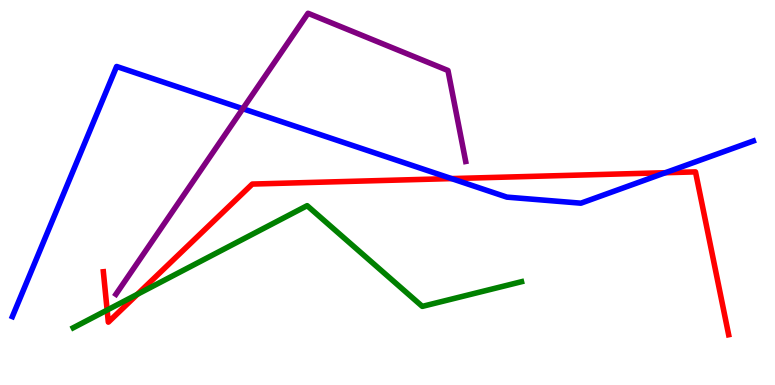[{'lines': ['blue', 'red'], 'intersections': [{'x': 5.83, 'y': 5.36}, {'x': 8.59, 'y': 5.51}]}, {'lines': ['green', 'red'], 'intersections': [{'x': 1.38, 'y': 1.95}, {'x': 1.77, 'y': 2.36}]}, {'lines': ['purple', 'red'], 'intersections': []}, {'lines': ['blue', 'green'], 'intersections': []}, {'lines': ['blue', 'purple'], 'intersections': [{'x': 3.13, 'y': 7.18}]}, {'lines': ['green', 'purple'], 'intersections': []}]